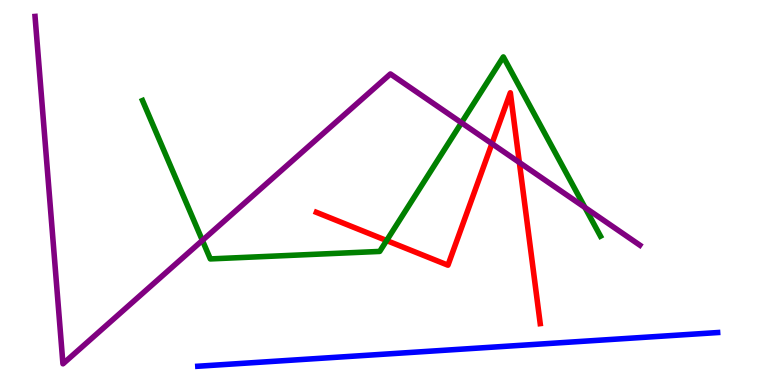[{'lines': ['blue', 'red'], 'intersections': []}, {'lines': ['green', 'red'], 'intersections': [{'x': 4.99, 'y': 3.75}]}, {'lines': ['purple', 'red'], 'intersections': [{'x': 6.35, 'y': 6.27}, {'x': 6.7, 'y': 5.78}]}, {'lines': ['blue', 'green'], 'intersections': []}, {'lines': ['blue', 'purple'], 'intersections': []}, {'lines': ['green', 'purple'], 'intersections': [{'x': 2.61, 'y': 3.76}, {'x': 5.95, 'y': 6.81}, {'x': 7.55, 'y': 4.61}]}]